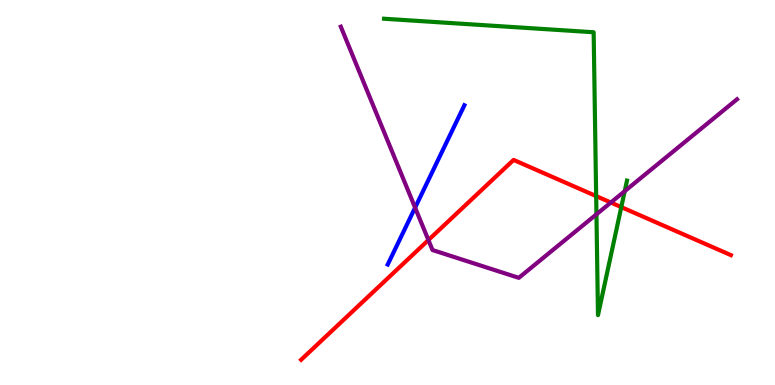[{'lines': ['blue', 'red'], 'intersections': []}, {'lines': ['green', 'red'], 'intersections': [{'x': 7.69, 'y': 4.91}, {'x': 8.02, 'y': 4.62}]}, {'lines': ['purple', 'red'], 'intersections': [{'x': 5.53, 'y': 3.76}, {'x': 7.88, 'y': 4.74}]}, {'lines': ['blue', 'green'], 'intersections': []}, {'lines': ['blue', 'purple'], 'intersections': [{'x': 5.36, 'y': 4.61}]}, {'lines': ['green', 'purple'], 'intersections': [{'x': 7.7, 'y': 4.43}, {'x': 8.06, 'y': 5.03}]}]